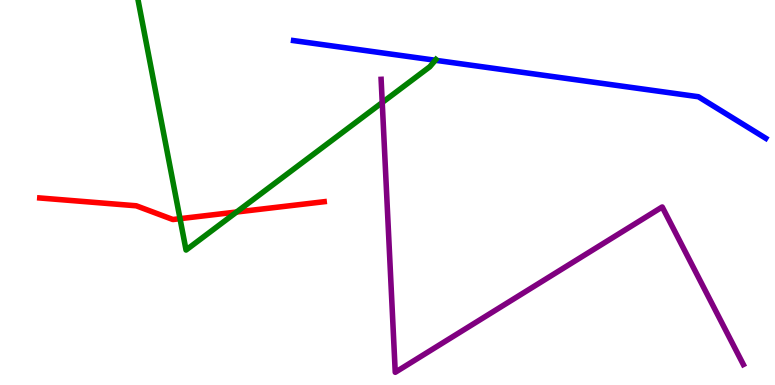[{'lines': ['blue', 'red'], 'intersections': []}, {'lines': ['green', 'red'], 'intersections': [{'x': 2.32, 'y': 4.32}, {'x': 3.05, 'y': 4.49}]}, {'lines': ['purple', 'red'], 'intersections': []}, {'lines': ['blue', 'green'], 'intersections': [{'x': 5.62, 'y': 8.44}]}, {'lines': ['blue', 'purple'], 'intersections': []}, {'lines': ['green', 'purple'], 'intersections': [{'x': 4.93, 'y': 7.34}]}]